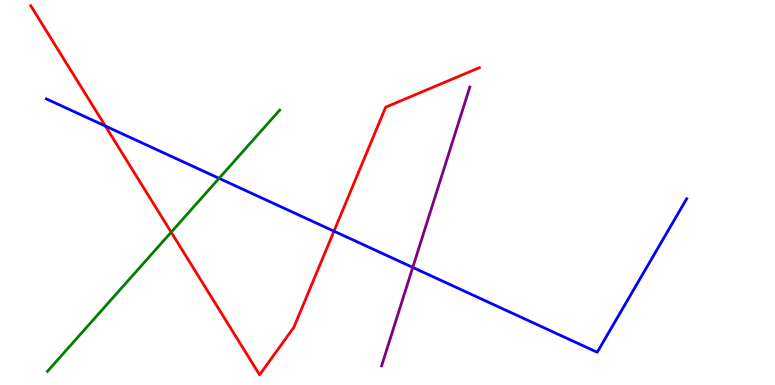[{'lines': ['blue', 'red'], 'intersections': [{'x': 1.36, 'y': 6.73}, {'x': 4.31, 'y': 4.0}]}, {'lines': ['green', 'red'], 'intersections': [{'x': 2.21, 'y': 3.97}]}, {'lines': ['purple', 'red'], 'intersections': []}, {'lines': ['blue', 'green'], 'intersections': [{'x': 2.83, 'y': 5.37}]}, {'lines': ['blue', 'purple'], 'intersections': [{'x': 5.33, 'y': 3.05}]}, {'lines': ['green', 'purple'], 'intersections': []}]